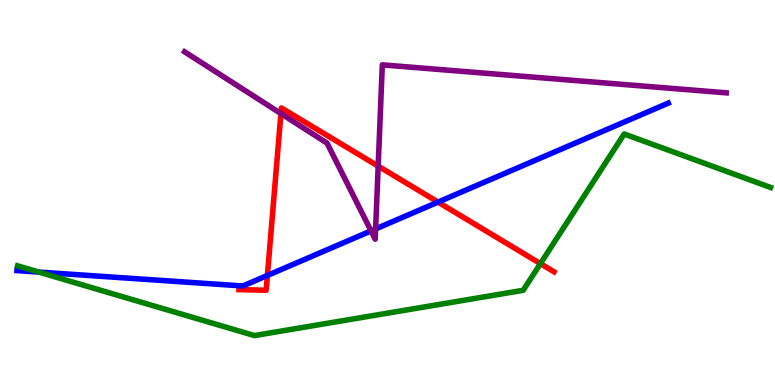[{'lines': ['blue', 'red'], 'intersections': [{'x': 3.45, 'y': 2.85}, {'x': 5.65, 'y': 4.75}]}, {'lines': ['green', 'red'], 'intersections': [{'x': 6.97, 'y': 3.15}]}, {'lines': ['purple', 'red'], 'intersections': [{'x': 3.62, 'y': 7.05}, {'x': 4.88, 'y': 5.69}]}, {'lines': ['blue', 'green'], 'intersections': [{'x': 0.502, 'y': 2.93}]}, {'lines': ['blue', 'purple'], 'intersections': [{'x': 4.79, 'y': 4.0}, {'x': 4.85, 'y': 4.05}]}, {'lines': ['green', 'purple'], 'intersections': []}]